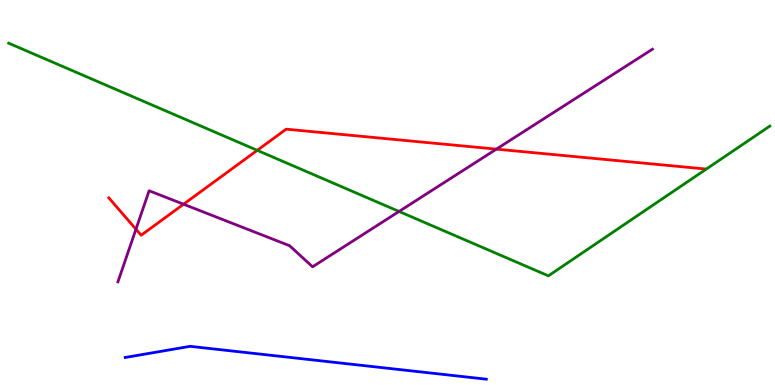[{'lines': ['blue', 'red'], 'intersections': []}, {'lines': ['green', 'red'], 'intersections': [{'x': 3.32, 'y': 6.1}]}, {'lines': ['purple', 'red'], 'intersections': [{'x': 1.75, 'y': 4.05}, {'x': 2.37, 'y': 4.7}, {'x': 6.4, 'y': 6.13}]}, {'lines': ['blue', 'green'], 'intersections': []}, {'lines': ['blue', 'purple'], 'intersections': []}, {'lines': ['green', 'purple'], 'intersections': [{'x': 5.15, 'y': 4.51}]}]